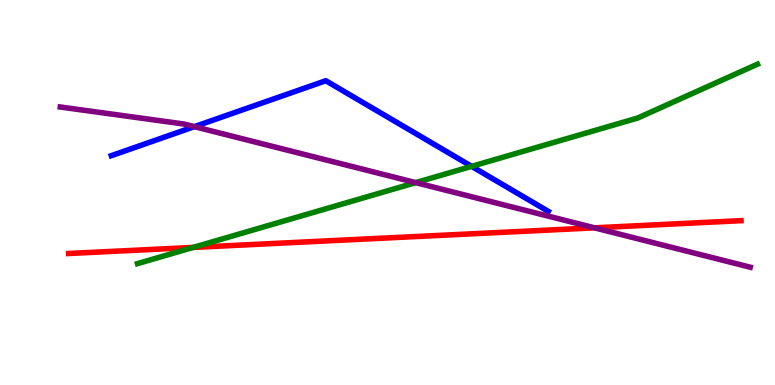[{'lines': ['blue', 'red'], 'intersections': []}, {'lines': ['green', 'red'], 'intersections': [{'x': 2.49, 'y': 3.57}]}, {'lines': ['purple', 'red'], 'intersections': [{'x': 7.67, 'y': 4.08}]}, {'lines': ['blue', 'green'], 'intersections': [{'x': 6.09, 'y': 5.68}]}, {'lines': ['blue', 'purple'], 'intersections': [{'x': 2.51, 'y': 6.71}]}, {'lines': ['green', 'purple'], 'intersections': [{'x': 5.36, 'y': 5.26}]}]